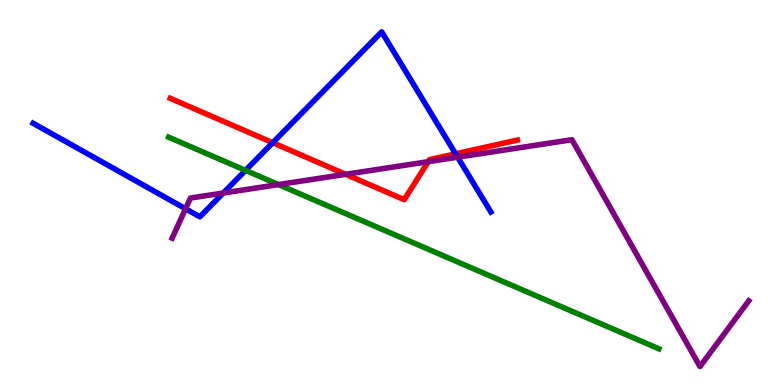[{'lines': ['blue', 'red'], 'intersections': [{'x': 3.52, 'y': 6.29}, {'x': 5.88, 'y': 6.01}]}, {'lines': ['green', 'red'], 'intersections': []}, {'lines': ['purple', 'red'], 'intersections': [{'x': 4.46, 'y': 5.47}, {'x': 5.53, 'y': 5.8}]}, {'lines': ['blue', 'green'], 'intersections': [{'x': 3.17, 'y': 5.57}]}, {'lines': ['blue', 'purple'], 'intersections': [{'x': 2.39, 'y': 4.58}, {'x': 2.88, 'y': 4.99}, {'x': 5.91, 'y': 5.92}]}, {'lines': ['green', 'purple'], 'intersections': [{'x': 3.59, 'y': 5.21}]}]